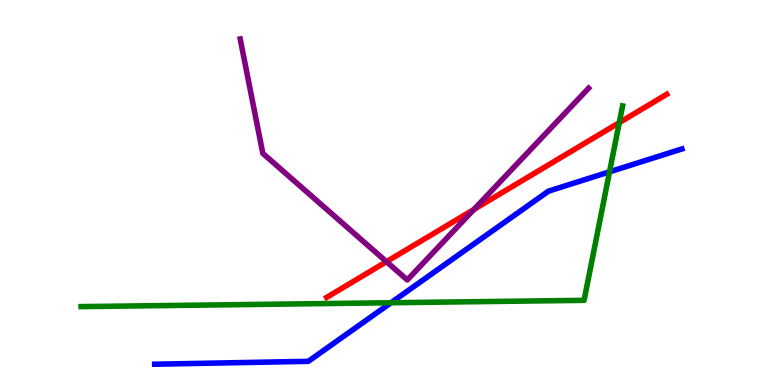[{'lines': ['blue', 'red'], 'intersections': []}, {'lines': ['green', 'red'], 'intersections': [{'x': 7.99, 'y': 6.81}]}, {'lines': ['purple', 'red'], 'intersections': [{'x': 4.99, 'y': 3.2}, {'x': 6.12, 'y': 4.56}]}, {'lines': ['blue', 'green'], 'intersections': [{'x': 5.04, 'y': 2.14}, {'x': 7.86, 'y': 5.54}]}, {'lines': ['blue', 'purple'], 'intersections': []}, {'lines': ['green', 'purple'], 'intersections': []}]